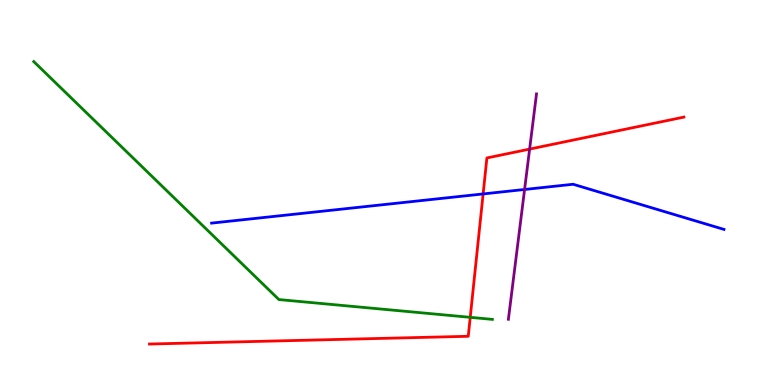[{'lines': ['blue', 'red'], 'intersections': [{'x': 6.23, 'y': 4.96}]}, {'lines': ['green', 'red'], 'intersections': [{'x': 6.07, 'y': 1.76}]}, {'lines': ['purple', 'red'], 'intersections': [{'x': 6.83, 'y': 6.13}]}, {'lines': ['blue', 'green'], 'intersections': []}, {'lines': ['blue', 'purple'], 'intersections': [{'x': 6.77, 'y': 5.08}]}, {'lines': ['green', 'purple'], 'intersections': []}]